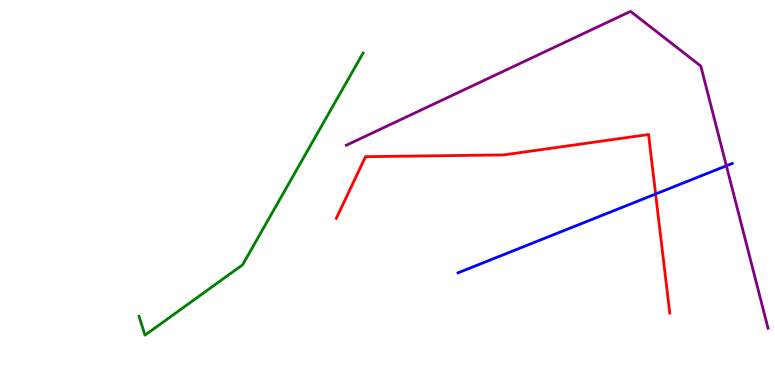[{'lines': ['blue', 'red'], 'intersections': [{'x': 8.46, 'y': 4.96}]}, {'lines': ['green', 'red'], 'intersections': []}, {'lines': ['purple', 'red'], 'intersections': []}, {'lines': ['blue', 'green'], 'intersections': []}, {'lines': ['blue', 'purple'], 'intersections': [{'x': 9.37, 'y': 5.69}]}, {'lines': ['green', 'purple'], 'intersections': []}]